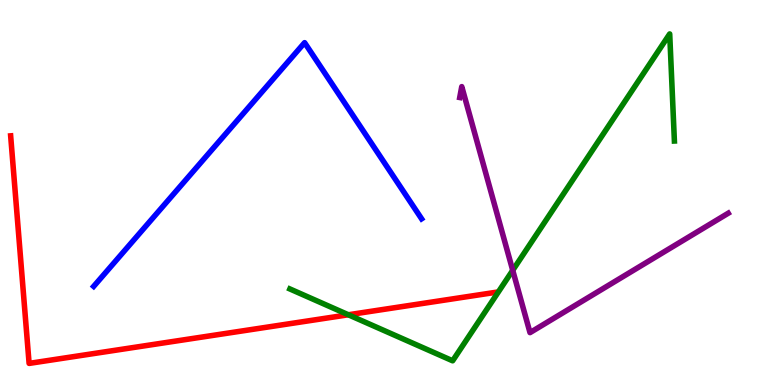[{'lines': ['blue', 'red'], 'intersections': []}, {'lines': ['green', 'red'], 'intersections': [{'x': 4.49, 'y': 1.82}]}, {'lines': ['purple', 'red'], 'intersections': []}, {'lines': ['blue', 'green'], 'intersections': []}, {'lines': ['blue', 'purple'], 'intersections': []}, {'lines': ['green', 'purple'], 'intersections': [{'x': 6.62, 'y': 2.98}]}]